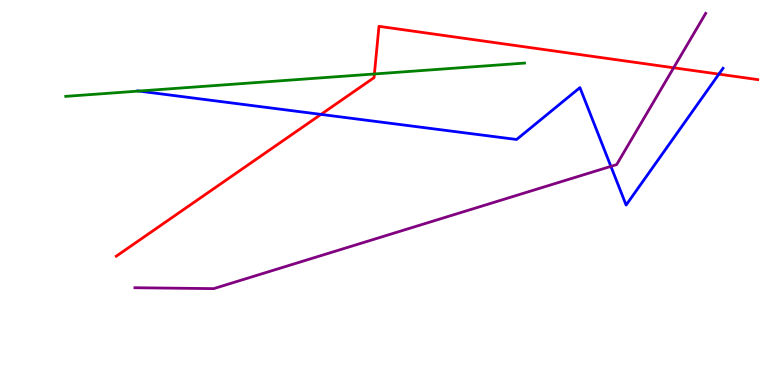[{'lines': ['blue', 'red'], 'intersections': [{'x': 4.14, 'y': 7.03}, {'x': 9.28, 'y': 8.07}]}, {'lines': ['green', 'red'], 'intersections': [{'x': 4.83, 'y': 8.08}]}, {'lines': ['purple', 'red'], 'intersections': [{'x': 8.69, 'y': 8.24}]}, {'lines': ['blue', 'green'], 'intersections': [{'x': 1.79, 'y': 7.63}]}, {'lines': ['blue', 'purple'], 'intersections': [{'x': 7.88, 'y': 5.68}]}, {'lines': ['green', 'purple'], 'intersections': []}]